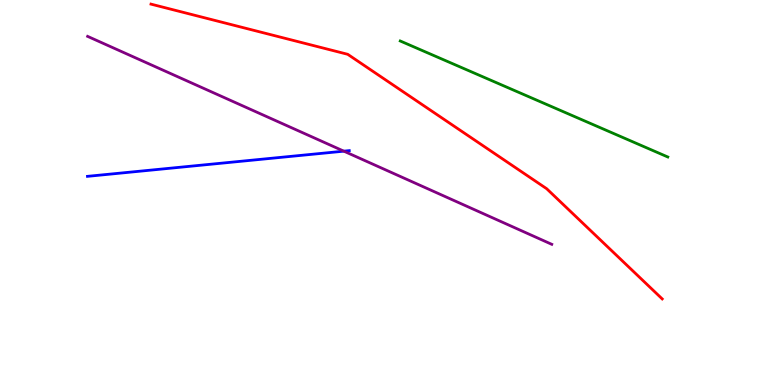[{'lines': ['blue', 'red'], 'intersections': []}, {'lines': ['green', 'red'], 'intersections': []}, {'lines': ['purple', 'red'], 'intersections': []}, {'lines': ['blue', 'green'], 'intersections': []}, {'lines': ['blue', 'purple'], 'intersections': [{'x': 4.44, 'y': 6.07}]}, {'lines': ['green', 'purple'], 'intersections': []}]